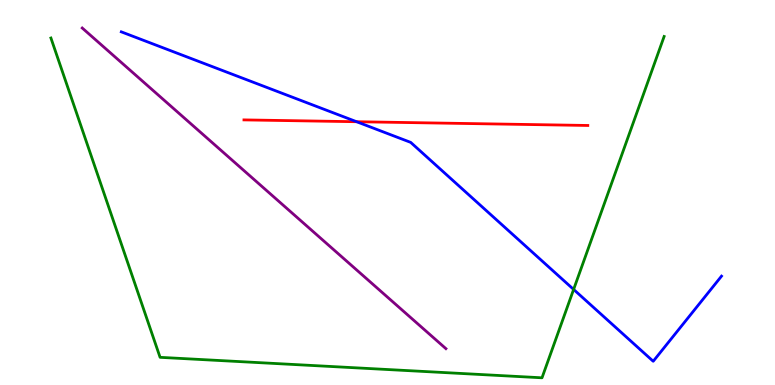[{'lines': ['blue', 'red'], 'intersections': [{'x': 4.6, 'y': 6.84}]}, {'lines': ['green', 'red'], 'intersections': []}, {'lines': ['purple', 'red'], 'intersections': []}, {'lines': ['blue', 'green'], 'intersections': [{'x': 7.4, 'y': 2.48}]}, {'lines': ['blue', 'purple'], 'intersections': []}, {'lines': ['green', 'purple'], 'intersections': []}]